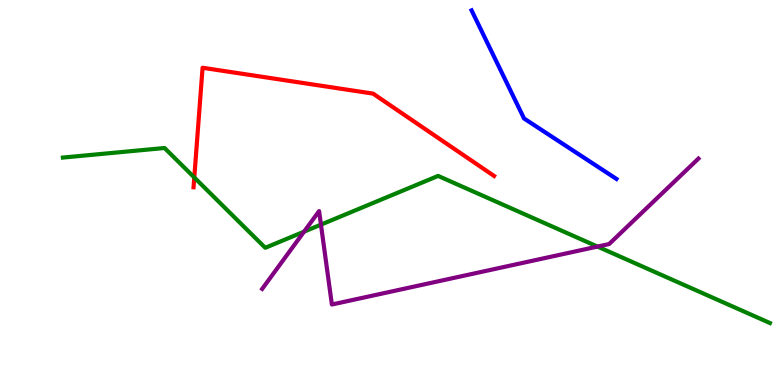[{'lines': ['blue', 'red'], 'intersections': []}, {'lines': ['green', 'red'], 'intersections': [{'x': 2.51, 'y': 5.39}]}, {'lines': ['purple', 'red'], 'intersections': []}, {'lines': ['blue', 'green'], 'intersections': []}, {'lines': ['blue', 'purple'], 'intersections': []}, {'lines': ['green', 'purple'], 'intersections': [{'x': 3.92, 'y': 3.98}, {'x': 4.14, 'y': 4.17}, {'x': 7.71, 'y': 3.6}]}]